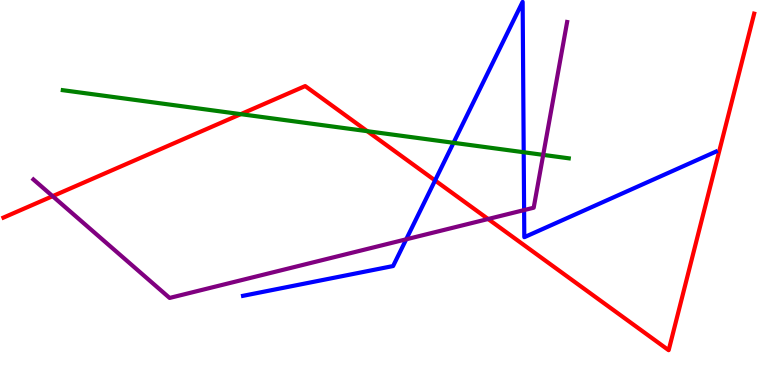[{'lines': ['blue', 'red'], 'intersections': [{'x': 5.61, 'y': 5.31}]}, {'lines': ['green', 'red'], 'intersections': [{'x': 3.11, 'y': 7.04}, {'x': 4.74, 'y': 6.59}]}, {'lines': ['purple', 'red'], 'intersections': [{'x': 0.679, 'y': 4.9}, {'x': 6.3, 'y': 4.31}]}, {'lines': ['blue', 'green'], 'intersections': [{'x': 5.85, 'y': 6.29}, {'x': 6.76, 'y': 6.05}]}, {'lines': ['blue', 'purple'], 'intersections': [{'x': 5.24, 'y': 3.78}, {'x': 6.76, 'y': 4.54}]}, {'lines': ['green', 'purple'], 'intersections': [{'x': 7.01, 'y': 5.98}]}]